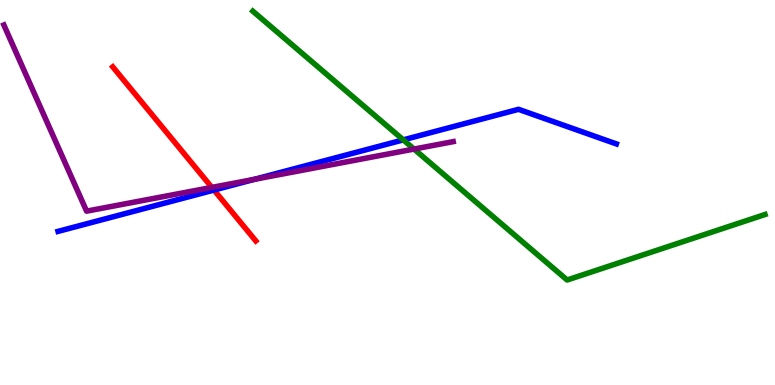[{'lines': ['blue', 'red'], 'intersections': [{'x': 2.76, 'y': 5.06}]}, {'lines': ['green', 'red'], 'intersections': []}, {'lines': ['purple', 'red'], 'intersections': [{'x': 2.73, 'y': 5.13}]}, {'lines': ['blue', 'green'], 'intersections': [{'x': 5.2, 'y': 6.37}]}, {'lines': ['blue', 'purple'], 'intersections': [{'x': 3.28, 'y': 5.34}]}, {'lines': ['green', 'purple'], 'intersections': [{'x': 5.34, 'y': 6.13}]}]